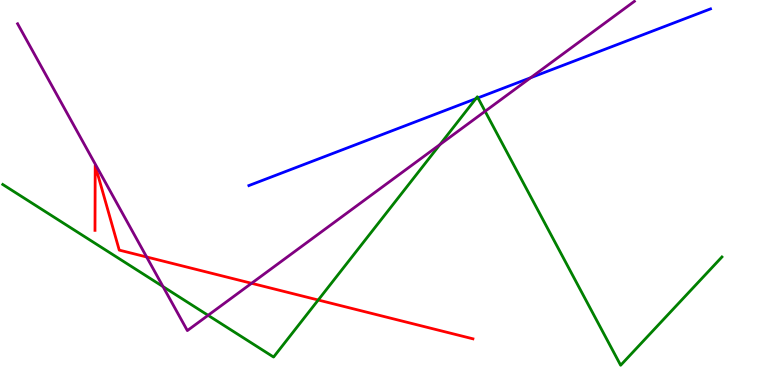[{'lines': ['blue', 'red'], 'intersections': []}, {'lines': ['green', 'red'], 'intersections': [{'x': 4.11, 'y': 2.21}]}, {'lines': ['purple', 'red'], 'intersections': [{'x': 1.89, 'y': 3.33}, {'x': 3.25, 'y': 2.64}]}, {'lines': ['blue', 'green'], 'intersections': [{'x': 6.14, 'y': 7.44}, {'x': 6.17, 'y': 7.46}]}, {'lines': ['blue', 'purple'], 'intersections': [{'x': 6.85, 'y': 7.98}]}, {'lines': ['green', 'purple'], 'intersections': [{'x': 2.1, 'y': 2.56}, {'x': 2.68, 'y': 1.81}, {'x': 5.68, 'y': 6.25}, {'x': 6.26, 'y': 7.11}]}]